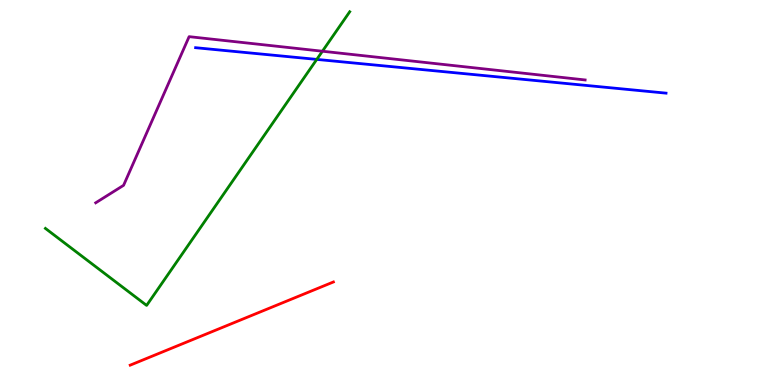[{'lines': ['blue', 'red'], 'intersections': []}, {'lines': ['green', 'red'], 'intersections': []}, {'lines': ['purple', 'red'], 'intersections': []}, {'lines': ['blue', 'green'], 'intersections': [{'x': 4.09, 'y': 8.46}]}, {'lines': ['blue', 'purple'], 'intersections': []}, {'lines': ['green', 'purple'], 'intersections': [{'x': 4.16, 'y': 8.67}]}]